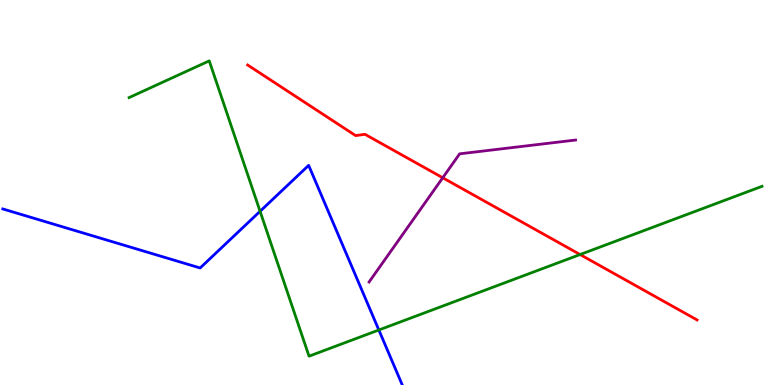[{'lines': ['blue', 'red'], 'intersections': []}, {'lines': ['green', 'red'], 'intersections': [{'x': 7.48, 'y': 3.39}]}, {'lines': ['purple', 'red'], 'intersections': [{'x': 5.71, 'y': 5.38}]}, {'lines': ['blue', 'green'], 'intersections': [{'x': 3.36, 'y': 4.51}, {'x': 4.89, 'y': 1.43}]}, {'lines': ['blue', 'purple'], 'intersections': []}, {'lines': ['green', 'purple'], 'intersections': []}]